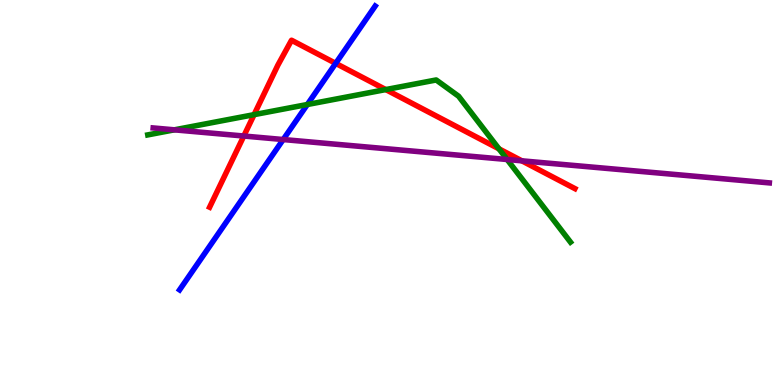[{'lines': ['blue', 'red'], 'intersections': [{'x': 4.33, 'y': 8.35}]}, {'lines': ['green', 'red'], 'intersections': [{'x': 3.28, 'y': 7.02}, {'x': 4.98, 'y': 7.67}, {'x': 6.44, 'y': 6.13}]}, {'lines': ['purple', 'red'], 'intersections': [{'x': 3.15, 'y': 6.47}, {'x': 6.73, 'y': 5.82}]}, {'lines': ['blue', 'green'], 'intersections': [{'x': 3.97, 'y': 7.29}]}, {'lines': ['blue', 'purple'], 'intersections': [{'x': 3.65, 'y': 6.38}]}, {'lines': ['green', 'purple'], 'intersections': [{'x': 2.25, 'y': 6.63}, {'x': 6.54, 'y': 5.86}]}]